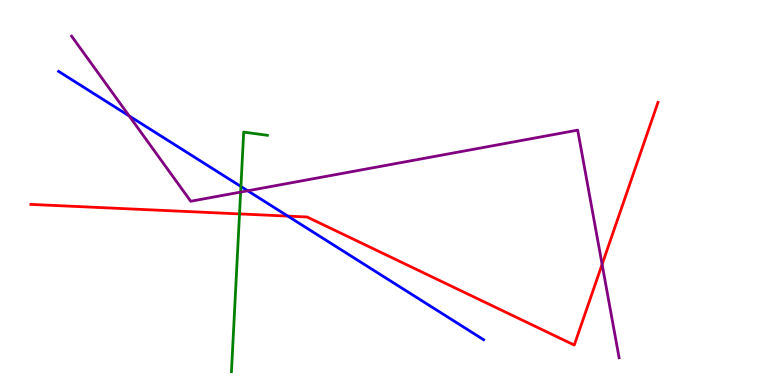[{'lines': ['blue', 'red'], 'intersections': [{'x': 3.71, 'y': 4.39}]}, {'lines': ['green', 'red'], 'intersections': [{'x': 3.09, 'y': 4.44}]}, {'lines': ['purple', 'red'], 'intersections': [{'x': 7.77, 'y': 3.13}]}, {'lines': ['blue', 'green'], 'intersections': [{'x': 3.11, 'y': 5.16}]}, {'lines': ['blue', 'purple'], 'intersections': [{'x': 1.67, 'y': 6.99}, {'x': 3.2, 'y': 5.04}]}, {'lines': ['green', 'purple'], 'intersections': [{'x': 3.1, 'y': 5.01}]}]